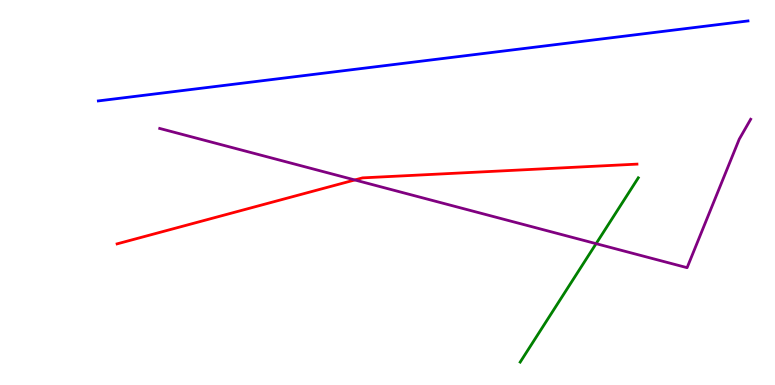[{'lines': ['blue', 'red'], 'intersections': []}, {'lines': ['green', 'red'], 'intersections': []}, {'lines': ['purple', 'red'], 'intersections': [{'x': 4.58, 'y': 5.33}]}, {'lines': ['blue', 'green'], 'intersections': []}, {'lines': ['blue', 'purple'], 'intersections': []}, {'lines': ['green', 'purple'], 'intersections': [{'x': 7.69, 'y': 3.67}]}]